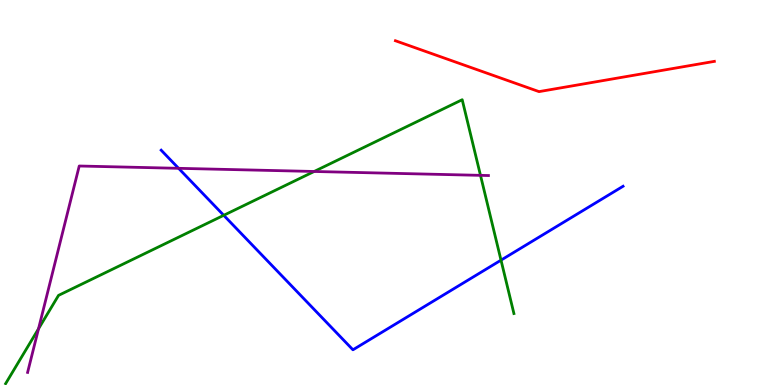[{'lines': ['blue', 'red'], 'intersections': []}, {'lines': ['green', 'red'], 'intersections': []}, {'lines': ['purple', 'red'], 'intersections': []}, {'lines': ['blue', 'green'], 'intersections': [{'x': 2.89, 'y': 4.41}, {'x': 6.46, 'y': 3.24}]}, {'lines': ['blue', 'purple'], 'intersections': [{'x': 2.3, 'y': 5.63}]}, {'lines': ['green', 'purple'], 'intersections': [{'x': 0.497, 'y': 1.46}, {'x': 4.05, 'y': 5.55}, {'x': 6.2, 'y': 5.45}]}]